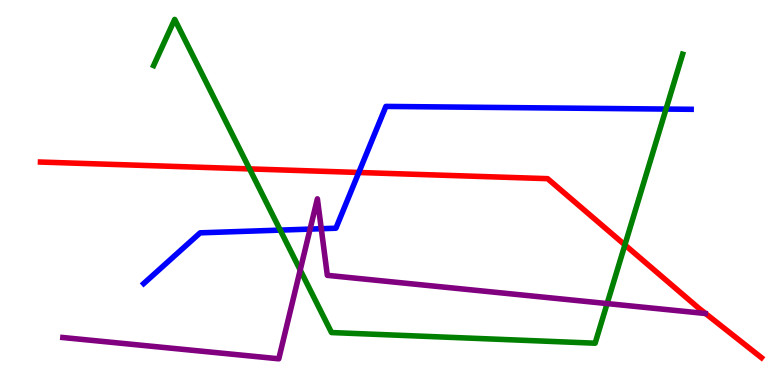[{'lines': ['blue', 'red'], 'intersections': [{'x': 4.63, 'y': 5.52}]}, {'lines': ['green', 'red'], 'intersections': [{'x': 3.22, 'y': 5.61}, {'x': 8.06, 'y': 3.64}]}, {'lines': ['purple', 'red'], 'intersections': []}, {'lines': ['blue', 'green'], 'intersections': [{'x': 3.62, 'y': 4.02}, {'x': 8.59, 'y': 7.17}]}, {'lines': ['blue', 'purple'], 'intersections': [{'x': 4.0, 'y': 4.05}, {'x': 4.15, 'y': 4.06}]}, {'lines': ['green', 'purple'], 'intersections': [{'x': 3.87, 'y': 2.99}, {'x': 7.83, 'y': 2.11}]}]